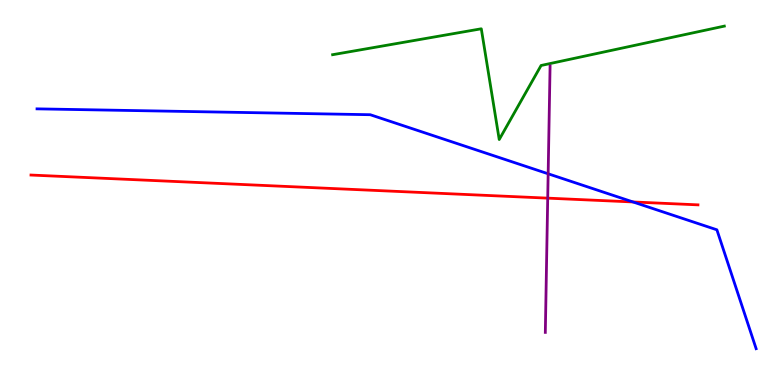[{'lines': ['blue', 'red'], 'intersections': [{'x': 8.17, 'y': 4.75}]}, {'lines': ['green', 'red'], 'intersections': []}, {'lines': ['purple', 'red'], 'intersections': [{'x': 7.07, 'y': 4.85}]}, {'lines': ['blue', 'green'], 'intersections': []}, {'lines': ['blue', 'purple'], 'intersections': [{'x': 7.07, 'y': 5.49}]}, {'lines': ['green', 'purple'], 'intersections': []}]